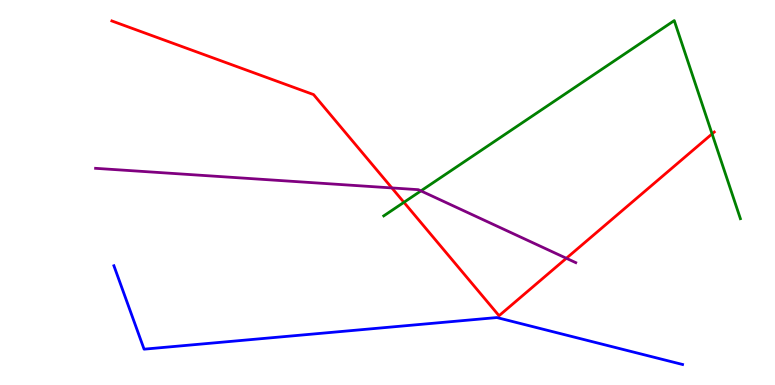[{'lines': ['blue', 'red'], 'intersections': []}, {'lines': ['green', 'red'], 'intersections': [{'x': 5.21, 'y': 4.75}, {'x': 9.19, 'y': 6.52}]}, {'lines': ['purple', 'red'], 'intersections': [{'x': 5.06, 'y': 5.12}, {'x': 7.31, 'y': 3.29}]}, {'lines': ['blue', 'green'], 'intersections': []}, {'lines': ['blue', 'purple'], 'intersections': []}, {'lines': ['green', 'purple'], 'intersections': [{'x': 5.43, 'y': 5.04}]}]